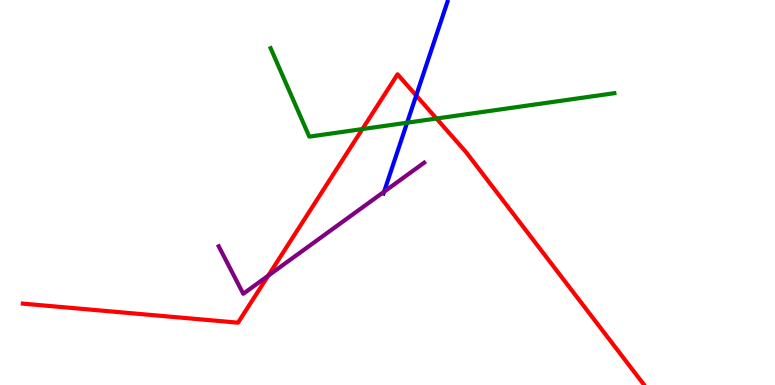[{'lines': ['blue', 'red'], 'intersections': [{'x': 5.37, 'y': 7.52}]}, {'lines': ['green', 'red'], 'intersections': [{'x': 4.68, 'y': 6.65}, {'x': 5.63, 'y': 6.92}]}, {'lines': ['purple', 'red'], 'intersections': [{'x': 3.46, 'y': 2.84}]}, {'lines': ['blue', 'green'], 'intersections': [{'x': 5.25, 'y': 6.81}]}, {'lines': ['blue', 'purple'], 'intersections': [{'x': 4.96, 'y': 5.02}]}, {'lines': ['green', 'purple'], 'intersections': []}]